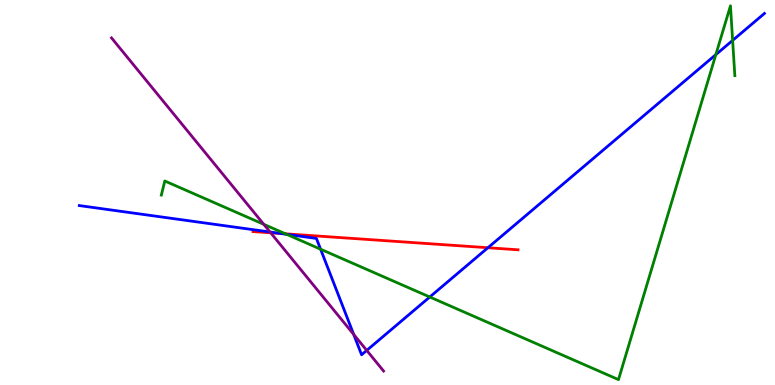[{'lines': ['blue', 'red'], 'intersections': [{'x': 3.62, 'y': 3.94}, {'x': 6.3, 'y': 3.57}]}, {'lines': ['green', 'red'], 'intersections': [{'x': 3.68, 'y': 3.93}]}, {'lines': ['purple', 'red'], 'intersections': [{'x': 3.49, 'y': 3.95}]}, {'lines': ['blue', 'green'], 'intersections': [{'x': 3.7, 'y': 3.91}, {'x': 4.14, 'y': 3.53}, {'x': 5.55, 'y': 2.29}, {'x': 9.24, 'y': 8.58}, {'x': 9.45, 'y': 8.95}]}, {'lines': ['blue', 'purple'], 'intersections': [{'x': 3.48, 'y': 3.97}, {'x': 4.56, 'y': 1.31}, {'x': 4.73, 'y': 0.899}]}, {'lines': ['green', 'purple'], 'intersections': [{'x': 3.4, 'y': 4.17}]}]